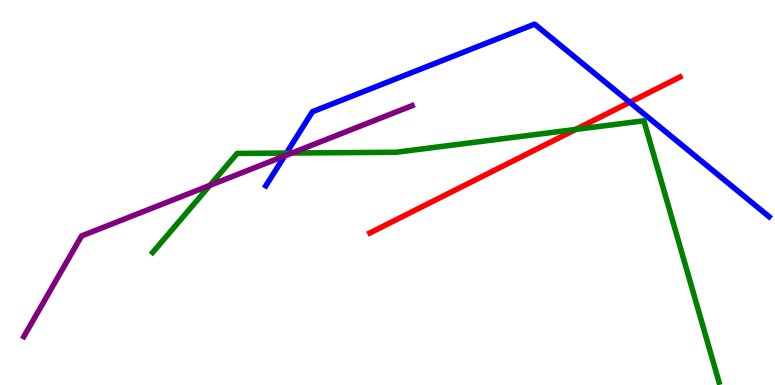[{'lines': ['blue', 'red'], 'intersections': [{'x': 8.13, 'y': 7.34}]}, {'lines': ['green', 'red'], 'intersections': [{'x': 7.43, 'y': 6.64}]}, {'lines': ['purple', 'red'], 'intersections': []}, {'lines': ['blue', 'green'], 'intersections': [{'x': 3.7, 'y': 6.02}]}, {'lines': ['blue', 'purple'], 'intersections': [{'x': 3.67, 'y': 5.95}]}, {'lines': ['green', 'purple'], 'intersections': [{'x': 2.71, 'y': 5.19}, {'x': 3.77, 'y': 6.03}]}]